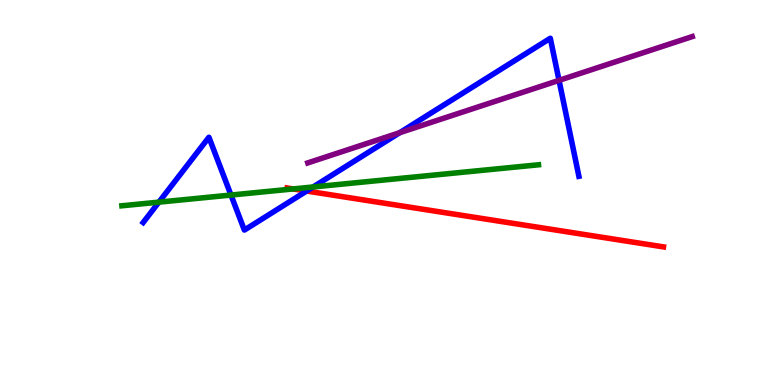[{'lines': ['blue', 'red'], 'intersections': [{'x': 3.96, 'y': 5.04}]}, {'lines': ['green', 'red'], 'intersections': [{'x': 3.78, 'y': 5.09}]}, {'lines': ['purple', 'red'], 'intersections': []}, {'lines': ['blue', 'green'], 'intersections': [{'x': 2.05, 'y': 4.75}, {'x': 2.98, 'y': 4.93}, {'x': 4.04, 'y': 5.14}]}, {'lines': ['blue', 'purple'], 'intersections': [{'x': 5.16, 'y': 6.55}, {'x': 7.21, 'y': 7.91}]}, {'lines': ['green', 'purple'], 'intersections': []}]